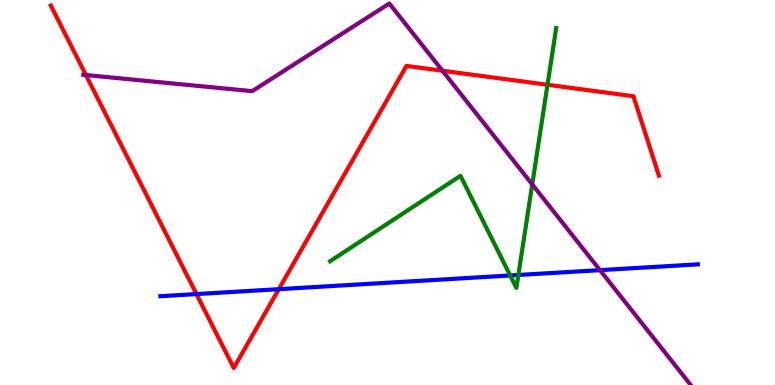[{'lines': ['blue', 'red'], 'intersections': [{'x': 2.53, 'y': 2.36}, {'x': 3.6, 'y': 2.49}]}, {'lines': ['green', 'red'], 'intersections': [{'x': 7.06, 'y': 7.8}]}, {'lines': ['purple', 'red'], 'intersections': [{'x': 1.11, 'y': 8.05}, {'x': 5.71, 'y': 8.16}]}, {'lines': ['blue', 'green'], 'intersections': [{'x': 6.58, 'y': 2.84}, {'x': 6.69, 'y': 2.86}]}, {'lines': ['blue', 'purple'], 'intersections': [{'x': 7.74, 'y': 2.98}]}, {'lines': ['green', 'purple'], 'intersections': [{'x': 6.87, 'y': 5.21}]}]